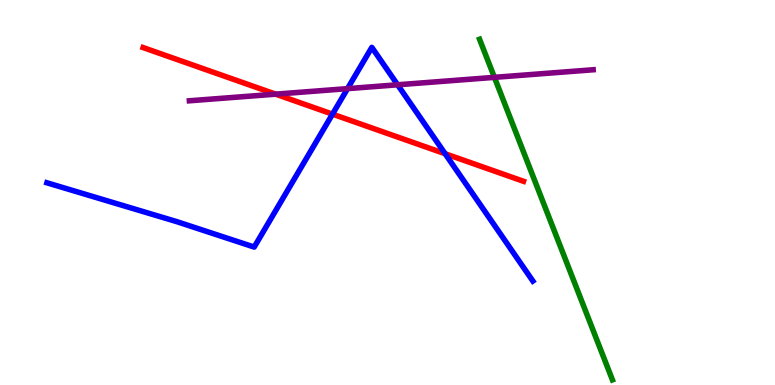[{'lines': ['blue', 'red'], 'intersections': [{'x': 4.29, 'y': 7.04}, {'x': 5.74, 'y': 6.01}]}, {'lines': ['green', 'red'], 'intersections': []}, {'lines': ['purple', 'red'], 'intersections': [{'x': 3.56, 'y': 7.55}]}, {'lines': ['blue', 'green'], 'intersections': []}, {'lines': ['blue', 'purple'], 'intersections': [{'x': 4.48, 'y': 7.7}, {'x': 5.13, 'y': 7.8}]}, {'lines': ['green', 'purple'], 'intersections': [{'x': 6.38, 'y': 7.99}]}]